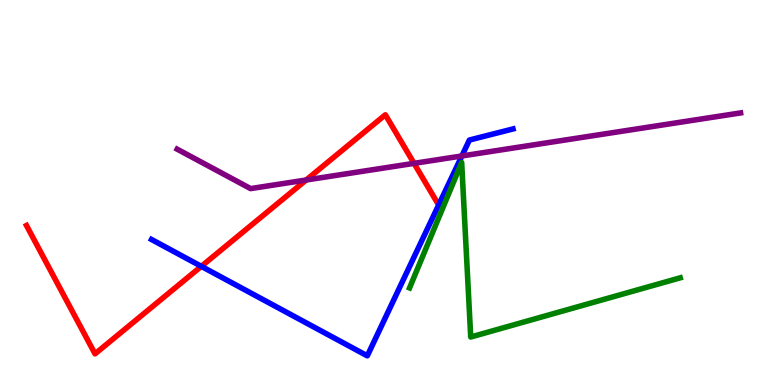[{'lines': ['blue', 'red'], 'intersections': [{'x': 2.6, 'y': 3.08}]}, {'lines': ['green', 'red'], 'intersections': []}, {'lines': ['purple', 'red'], 'intersections': [{'x': 3.95, 'y': 5.32}, {'x': 5.34, 'y': 5.76}]}, {'lines': ['blue', 'green'], 'intersections': []}, {'lines': ['blue', 'purple'], 'intersections': [{'x': 5.96, 'y': 5.95}]}, {'lines': ['green', 'purple'], 'intersections': []}]